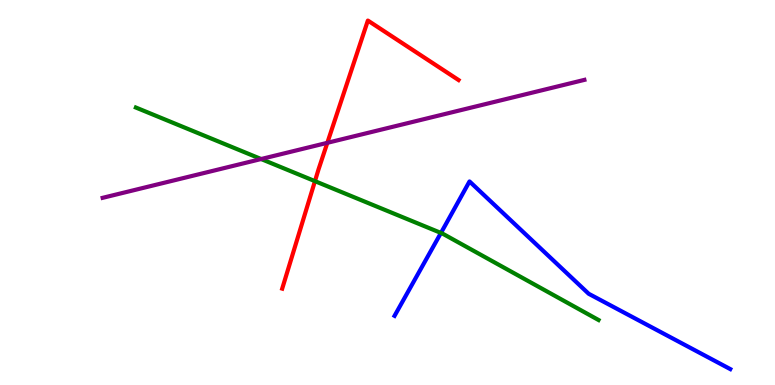[{'lines': ['blue', 'red'], 'intersections': []}, {'lines': ['green', 'red'], 'intersections': [{'x': 4.06, 'y': 5.29}]}, {'lines': ['purple', 'red'], 'intersections': [{'x': 4.22, 'y': 6.29}]}, {'lines': ['blue', 'green'], 'intersections': [{'x': 5.69, 'y': 3.95}]}, {'lines': ['blue', 'purple'], 'intersections': []}, {'lines': ['green', 'purple'], 'intersections': [{'x': 3.37, 'y': 5.87}]}]